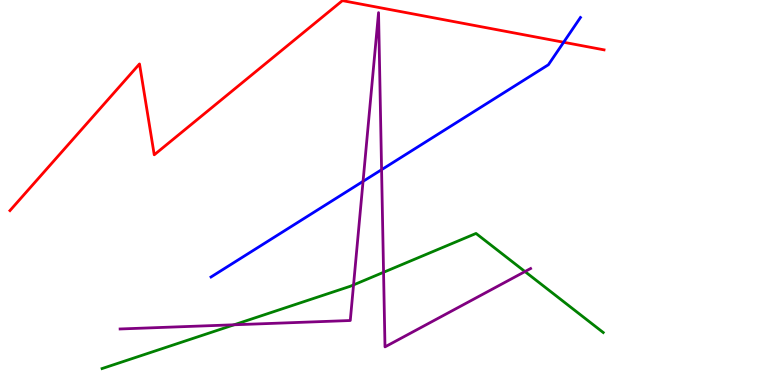[{'lines': ['blue', 'red'], 'intersections': [{'x': 7.27, 'y': 8.9}]}, {'lines': ['green', 'red'], 'intersections': []}, {'lines': ['purple', 'red'], 'intersections': []}, {'lines': ['blue', 'green'], 'intersections': []}, {'lines': ['blue', 'purple'], 'intersections': [{'x': 4.68, 'y': 5.29}, {'x': 4.92, 'y': 5.59}]}, {'lines': ['green', 'purple'], 'intersections': [{'x': 3.02, 'y': 1.56}, {'x': 4.56, 'y': 2.6}, {'x': 4.95, 'y': 2.93}, {'x': 6.77, 'y': 2.95}]}]